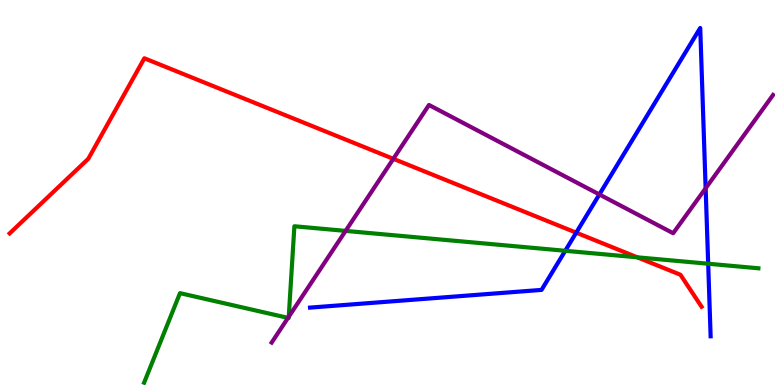[{'lines': ['blue', 'red'], 'intersections': [{'x': 7.44, 'y': 3.96}]}, {'lines': ['green', 'red'], 'intersections': [{'x': 8.22, 'y': 3.32}]}, {'lines': ['purple', 'red'], 'intersections': [{'x': 5.08, 'y': 5.87}]}, {'lines': ['blue', 'green'], 'intersections': [{'x': 7.29, 'y': 3.49}, {'x': 9.14, 'y': 3.15}]}, {'lines': ['blue', 'purple'], 'intersections': [{'x': 7.73, 'y': 4.95}, {'x': 9.1, 'y': 5.11}]}, {'lines': ['green', 'purple'], 'intersections': [{'x': 3.72, 'y': 1.74}, {'x': 3.73, 'y': 1.77}, {'x': 4.46, 'y': 4.0}]}]